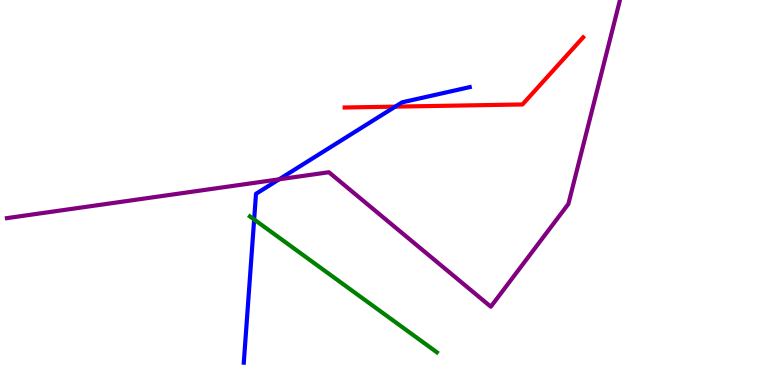[{'lines': ['blue', 'red'], 'intersections': [{'x': 5.1, 'y': 7.23}]}, {'lines': ['green', 'red'], 'intersections': []}, {'lines': ['purple', 'red'], 'intersections': []}, {'lines': ['blue', 'green'], 'intersections': [{'x': 3.28, 'y': 4.3}]}, {'lines': ['blue', 'purple'], 'intersections': [{'x': 3.6, 'y': 5.34}]}, {'lines': ['green', 'purple'], 'intersections': []}]